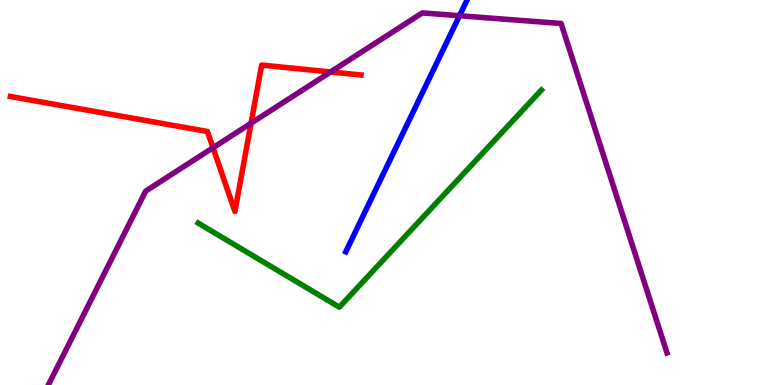[{'lines': ['blue', 'red'], 'intersections': []}, {'lines': ['green', 'red'], 'intersections': []}, {'lines': ['purple', 'red'], 'intersections': [{'x': 2.75, 'y': 6.16}, {'x': 3.24, 'y': 6.8}, {'x': 4.27, 'y': 8.13}]}, {'lines': ['blue', 'green'], 'intersections': []}, {'lines': ['blue', 'purple'], 'intersections': [{'x': 5.93, 'y': 9.59}]}, {'lines': ['green', 'purple'], 'intersections': []}]